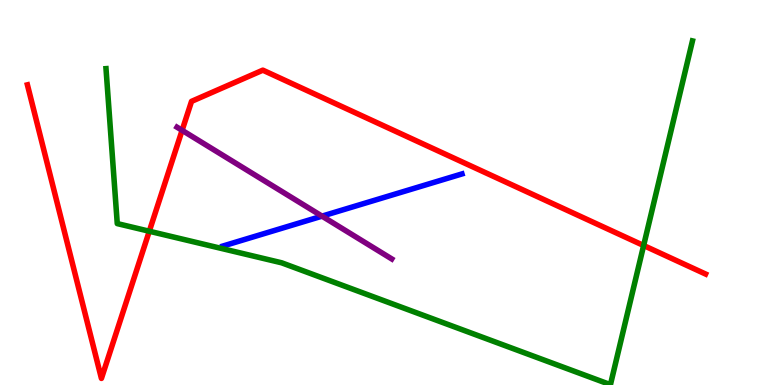[{'lines': ['blue', 'red'], 'intersections': []}, {'lines': ['green', 'red'], 'intersections': [{'x': 1.93, 'y': 3.99}, {'x': 8.31, 'y': 3.62}]}, {'lines': ['purple', 'red'], 'intersections': [{'x': 2.35, 'y': 6.61}]}, {'lines': ['blue', 'green'], 'intersections': []}, {'lines': ['blue', 'purple'], 'intersections': [{'x': 4.15, 'y': 4.39}]}, {'lines': ['green', 'purple'], 'intersections': []}]